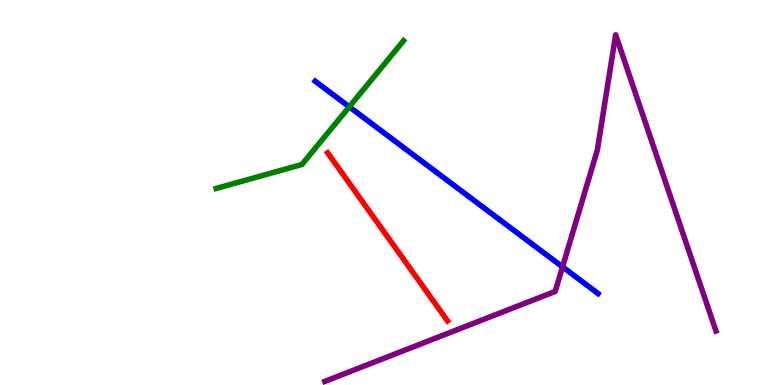[{'lines': ['blue', 'red'], 'intersections': []}, {'lines': ['green', 'red'], 'intersections': []}, {'lines': ['purple', 'red'], 'intersections': []}, {'lines': ['blue', 'green'], 'intersections': [{'x': 4.51, 'y': 7.23}]}, {'lines': ['blue', 'purple'], 'intersections': [{'x': 7.26, 'y': 3.07}]}, {'lines': ['green', 'purple'], 'intersections': []}]